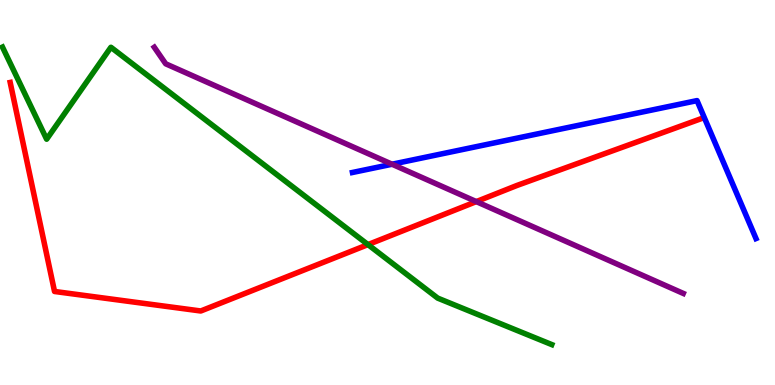[{'lines': ['blue', 'red'], 'intersections': []}, {'lines': ['green', 'red'], 'intersections': [{'x': 4.75, 'y': 3.65}]}, {'lines': ['purple', 'red'], 'intersections': [{'x': 6.15, 'y': 4.76}]}, {'lines': ['blue', 'green'], 'intersections': []}, {'lines': ['blue', 'purple'], 'intersections': [{'x': 5.06, 'y': 5.73}]}, {'lines': ['green', 'purple'], 'intersections': []}]